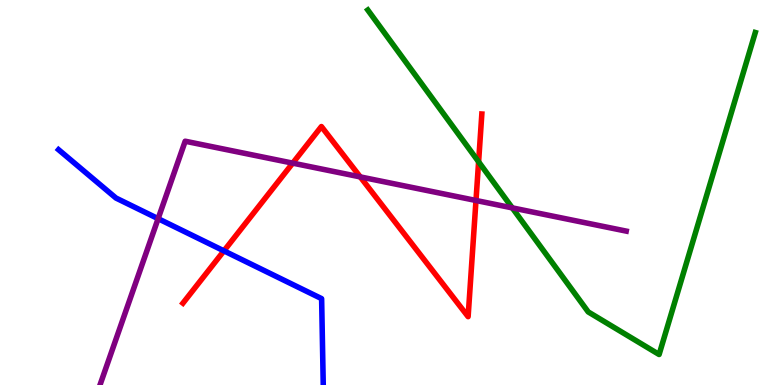[{'lines': ['blue', 'red'], 'intersections': [{'x': 2.89, 'y': 3.48}]}, {'lines': ['green', 'red'], 'intersections': [{'x': 6.18, 'y': 5.8}]}, {'lines': ['purple', 'red'], 'intersections': [{'x': 3.78, 'y': 5.76}, {'x': 4.65, 'y': 5.41}, {'x': 6.14, 'y': 4.79}]}, {'lines': ['blue', 'green'], 'intersections': []}, {'lines': ['blue', 'purple'], 'intersections': [{'x': 2.04, 'y': 4.32}]}, {'lines': ['green', 'purple'], 'intersections': [{'x': 6.61, 'y': 4.6}]}]